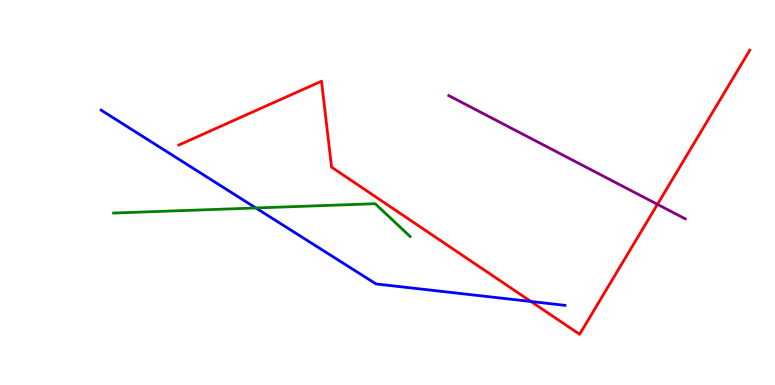[{'lines': ['blue', 'red'], 'intersections': [{'x': 6.85, 'y': 2.17}]}, {'lines': ['green', 'red'], 'intersections': []}, {'lines': ['purple', 'red'], 'intersections': [{'x': 8.48, 'y': 4.69}]}, {'lines': ['blue', 'green'], 'intersections': [{'x': 3.3, 'y': 4.6}]}, {'lines': ['blue', 'purple'], 'intersections': []}, {'lines': ['green', 'purple'], 'intersections': []}]